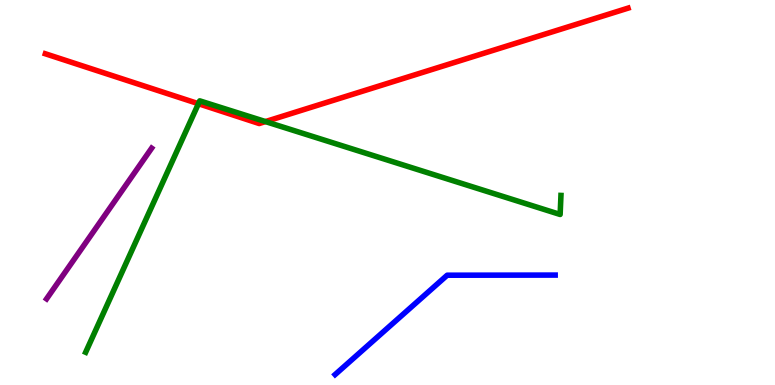[{'lines': ['blue', 'red'], 'intersections': []}, {'lines': ['green', 'red'], 'intersections': [{'x': 2.56, 'y': 7.31}, {'x': 3.43, 'y': 6.84}]}, {'lines': ['purple', 'red'], 'intersections': []}, {'lines': ['blue', 'green'], 'intersections': []}, {'lines': ['blue', 'purple'], 'intersections': []}, {'lines': ['green', 'purple'], 'intersections': []}]